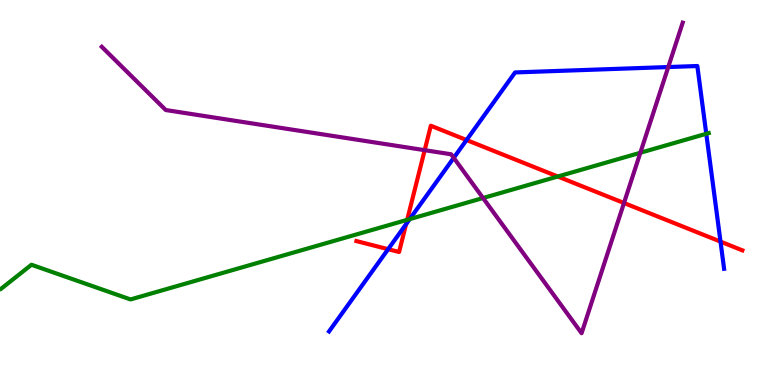[{'lines': ['blue', 'red'], 'intersections': [{'x': 5.01, 'y': 3.53}, {'x': 5.24, 'y': 4.18}, {'x': 6.02, 'y': 6.36}, {'x': 9.3, 'y': 3.72}]}, {'lines': ['green', 'red'], 'intersections': [{'x': 5.25, 'y': 4.29}, {'x': 7.2, 'y': 5.42}]}, {'lines': ['purple', 'red'], 'intersections': [{'x': 5.48, 'y': 6.1}, {'x': 8.05, 'y': 4.73}]}, {'lines': ['blue', 'green'], 'intersections': [{'x': 5.29, 'y': 4.31}, {'x': 9.11, 'y': 6.53}]}, {'lines': ['blue', 'purple'], 'intersections': [{'x': 5.85, 'y': 5.9}, {'x': 8.62, 'y': 8.26}]}, {'lines': ['green', 'purple'], 'intersections': [{'x': 6.23, 'y': 4.86}, {'x': 8.26, 'y': 6.03}]}]